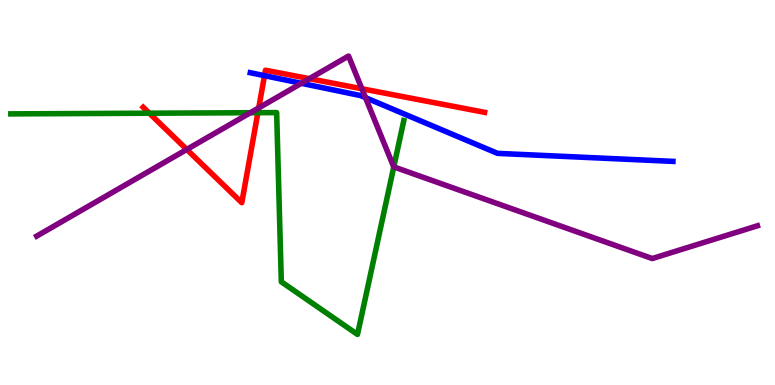[{'lines': ['blue', 'red'], 'intersections': [{'x': 3.41, 'y': 8.03}]}, {'lines': ['green', 'red'], 'intersections': [{'x': 1.93, 'y': 7.06}, {'x': 3.33, 'y': 7.07}]}, {'lines': ['purple', 'red'], 'intersections': [{'x': 2.41, 'y': 6.12}, {'x': 3.34, 'y': 7.2}, {'x': 3.99, 'y': 7.96}, {'x': 4.67, 'y': 7.69}]}, {'lines': ['blue', 'green'], 'intersections': []}, {'lines': ['blue', 'purple'], 'intersections': [{'x': 3.89, 'y': 7.84}, {'x': 4.72, 'y': 7.46}]}, {'lines': ['green', 'purple'], 'intersections': [{'x': 3.23, 'y': 7.07}, {'x': 5.08, 'y': 5.67}]}]